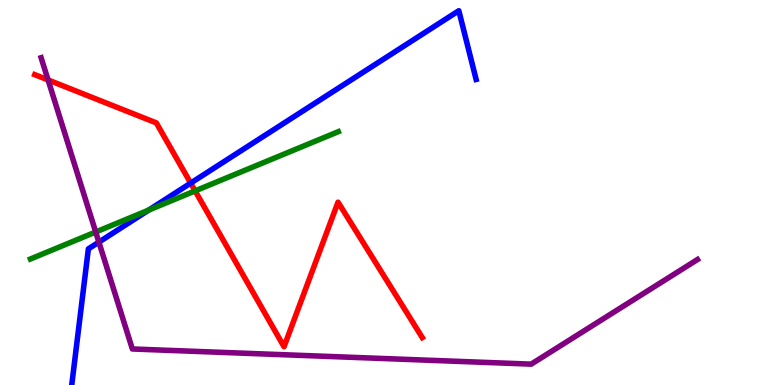[{'lines': ['blue', 'red'], 'intersections': [{'x': 2.46, 'y': 5.24}]}, {'lines': ['green', 'red'], 'intersections': [{'x': 2.52, 'y': 5.04}]}, {'lines': ['purple', 'red'], 'intersections': [{'x': 0.62, 'y': 7.92}]}, {'lines': ['blue', 'green'], 'intersections': [{'x': 1.92, 'y': 4.54}]}, {'lines': ['blue', 'purple'], 'intersections': [{'x': 1.28, 'y': 3.71}]}, {'lines': ['green', 'purple'], 'intersections': [{'x': 1.24, 'y': 3.97}]}]